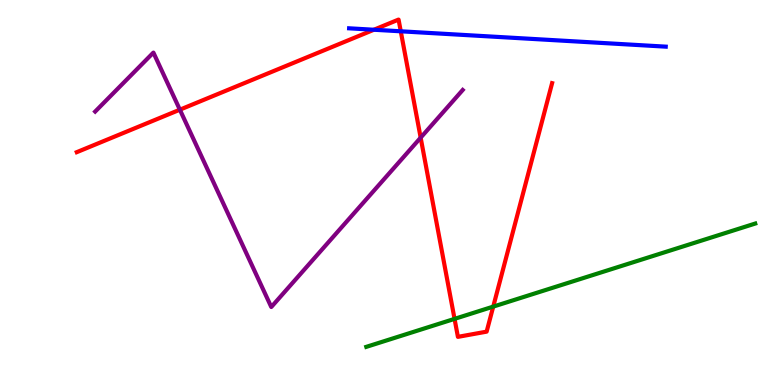[{'lines': ['blue', 'red'], 'intersections': [{'x': 4.82, 'y': 9.23}, {'x': 5.17, 'y': 9.19}]}, {'lines': ['green', 'red'], 'intersections': [{'x': 5.87, 'y': 1.72}, {'x': 6.36, 'y': 2.04}]}, {'lines': ['purple', 'red'], 'intersections': [{'x': 2.32, 'y': 7.15}, {'x': 5.43, 'y': 6.42}]}, {'lines': ['blue', 'green'], 'intersections': []}, {'lines': ['blue', 'purple'], 'intersections': []}, {'lines': ['green', 'purple'], 'intersections': []}]